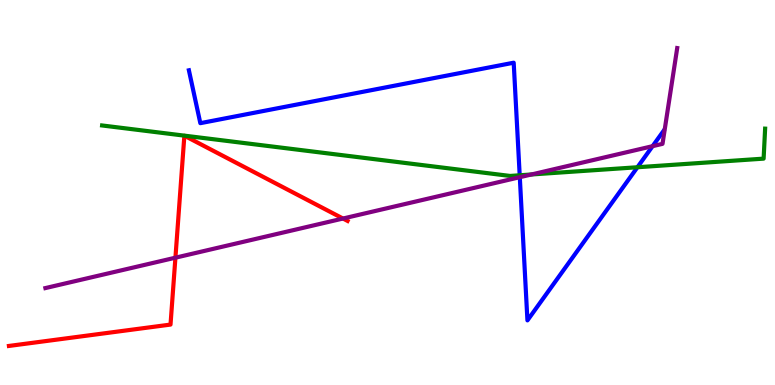[{'lines': ['blue', 'red'], 'intersections': []}, {'lines': ['green', 'red'], 'intersections': []}, {'lines': ['purple', 'red'], 'intersections': [{'x': 2.26, 'y': 3.31}, {'x': 4.43, 'y': 4.32}]}, {'lines': ['blue', 'green'], 'intersections': [{'x': 6.71, 'y': 5.45}, {'x': 8.23, 'y': 5.66}]}, {'lines': ['blue', 'purple'], 'intersections': [{'x': 6.71, 'y': 5.4}, {'x': 8.42, 'y': 6.2}]}, {'lines': ['green', 'purple'], 'intersections': [{'x': 6.86, 'y': 5.47}]}]